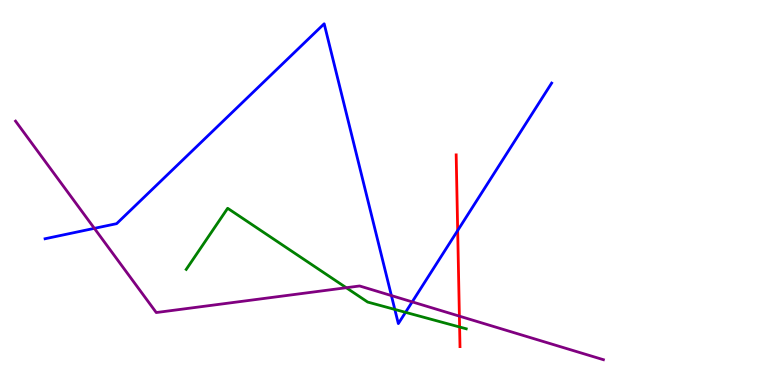[{'lines': ['blue', 'red'], 'intersections': [{'x': 5.91, 'y': 4.01}]}, {'lines': ['green', 'red'], 'intersections': [{'x': 5.93, 'y': 1.51}]}, {'lines': ['purple', 'red'], 'intersections': [{'x': 5.93, 'y': 1.79}]}, {'lines': ['blue', 'green'], 'intersections': [{'x': 5.09, 'y': 1.96}, {'x': 5.23, 'y': 1.89}]}, {'lines': ['blue', 'purple'], 'intersections': [{'x': 1.22, 'y': 4.07}, {'x': 5.05, 'y': 2.32}, {'x': 5.32, 'y': 2.16}]}, {'lines': ['green', 'purple'], 'intersections': [{'x': 4.47, 'y': 2.53}]}]